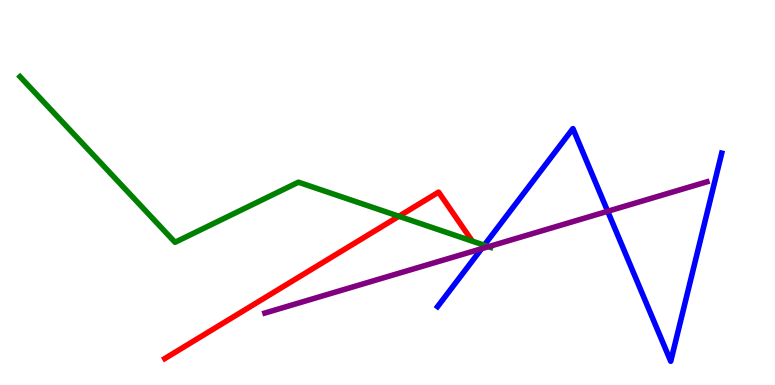[{'lines': ['blue', 'red'], 'intersections': []}, {'lines': ['green', 'red'], 'intersections': [{'x': 5.15, 'y': 4.38}]}, {'lines': ['purple', 'red'], 'intersections': []}, {'lines': ['blue', 'green'], 'intersections': [{'x': 6.25, 'y': 3.63}]}, {'lines': ['blue', 'purple'], 'intersections': [{'x': 6.21, 'y': 3.54}, {'x': 7.84, 'y': 4.51}]}, {'lines': ['green', 'purple'], 'intersections': [{'x': 6.3, 'y': 3.59}]}]